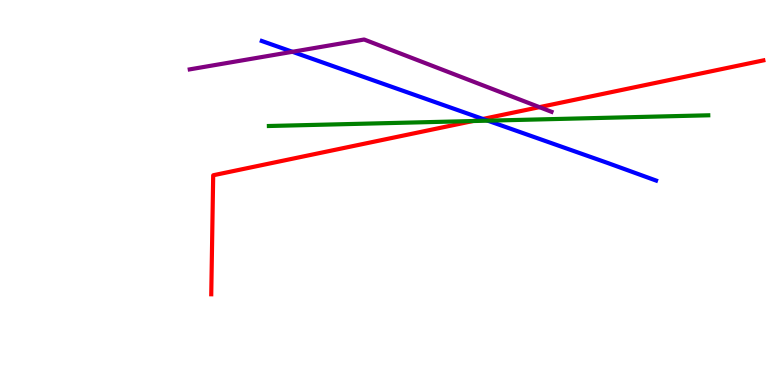[{'lines': ['blue', 'red'], 'intersections': [{'x': 6.23, 'y': 6.91}]}, {'lines': ['green', 'red'], 'intersections': [{'x': 6.1, 'y': 6.86}]}, {'lines': ['purple', 'red'], 'intersections': [{'x': 6.96, 'y': 7.22}]}, {'lines': ['blue', 'green'], 'intersections': [{'x': 6.29, 'y': 6.87}]}, {'lines': ['blue', 'purple'], 'intersections': [{'x': 3.77, 'y': 8.65}]}, {'lines': ['green', 'purple'], 'intersections': []}]